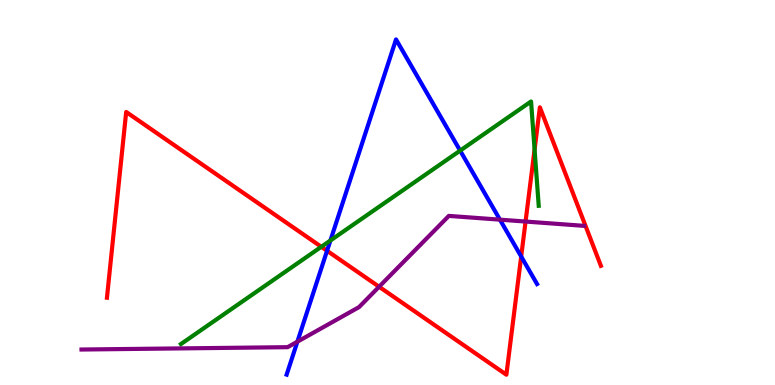[{'lines': ['blue', 'red'], 'intersections': [{'x': 4.22, 'y': 3.49}, {'x': 6.72, 'y': 3.34}]}, {'lines': ['green', 'red'], 'intersections': [{'x': 4.15, 'y': 3.59}, {'x': 6.9, 'y': 6.12}]}, {'lines': ['purple', 'red'], 'intersections': [{'x': 4.89, 'y': 2.55}, {'x': 6.78, 'y': 4.25}]}, {'lines': ['blue', 'green'], 'intersections': [{'x': 4.26, 'y': 3.75}, {'x': 5.94, 'y': 6.09}]}, {'lines': ['blue', 'purple'], 'intersections': [{'x': 3.84, 'y': 1.12}, {'x': 6.45, 'y': 4.29}]}, {'lines': ['green', 'purple'], 'intersections': []}]